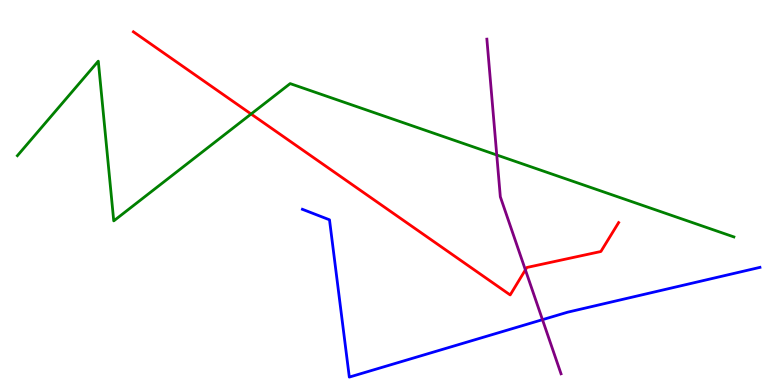[{'lines': ['blue', 'red'], 'intersections': []}, {'lines': ['green', 'red'], 'intersections': [{'x': 3.24, 'y': 7.04}]}, {'lines': ['purple', 'red'], 'intersections': [{'x': 6.78, 'y': 2.99}]}, {'lines': ['blue', 'green'], 'intersections': []}, {'lines': ['blue', 'purple'], 'intersections': [{'x': 7.0, 'y': 1.7}]}, {'lines': ['green', 'purple'], 'intersections': [{'x': 6.41, 'y': 5.97}]}]